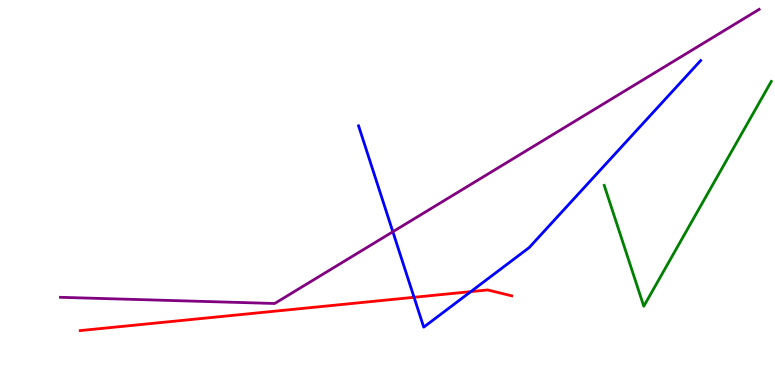[{'lines': ['blue', 'red'], 'intersections': [{'x': 5.34, 'y': 2.28}, {'x': 6.07, 'y': 2.43}]}, {'lines': ['green', 'red'], 'intersections': []}, {'lines': ['purple', 'red'], 'intersections': []}, {'lines': ['blue', 'green'], 'intersections': []}, {'lines': ['blue', 'purple'], 'intersections': [{'x': 5.07, 'y': 3.98}]}, {'lines': ['green', 'purple'], 'intersections': []}]